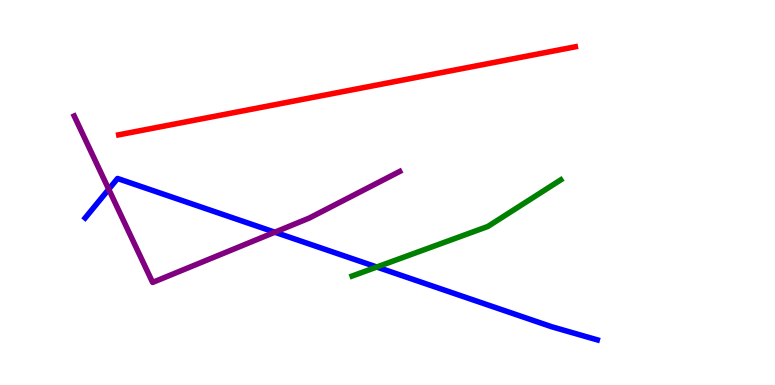[{'lines': ['blue', 'red'], 'intersections': []}, {'lines': ['green', 'red'], 'intersections': []}, {'lines': ['purple', 'red'], 'intersections': []}, {'lines': ['blue', 'green'], 'intersections': [{'x': 4.86, 'y': 3.06}]}, {'lines': ['blue', 'purple'], 'intersections': [{'x': 1.4, 'y': 5.08}, {'x': 3.55, 'y': 3.97}]}, {'lines': ['green', 'purple'], 'intersections': []}]